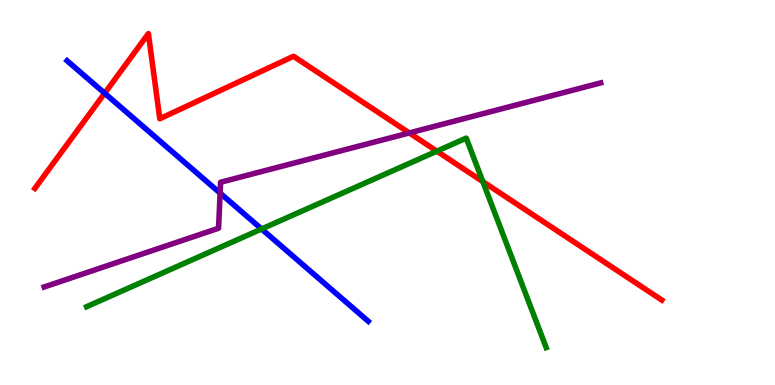[{'lines': ['blue', 'red'], 'intersections': [{'x': 1.35, 'y': 7.58}]}, {'lines': ['green', 'red'], 'intersections': [{'x': 5.64, 'y': 6.07}, {'x': 6.23, 'y': 5.28}]}, {'lines': ['purple', 'red'], 'intersections': [{'x': 5.28, 'y': 6.55}]}, {'lines': ['blue', 'green'], 'intersections': [{'x': 3.38, 'y': 4.05}]}, {'lines': ['blue', 'purple'], 'intersections': [{'x': 2.84, 'y': 4.98}]}, {'lines': ['green', 'purple'], 'intersections': []}]